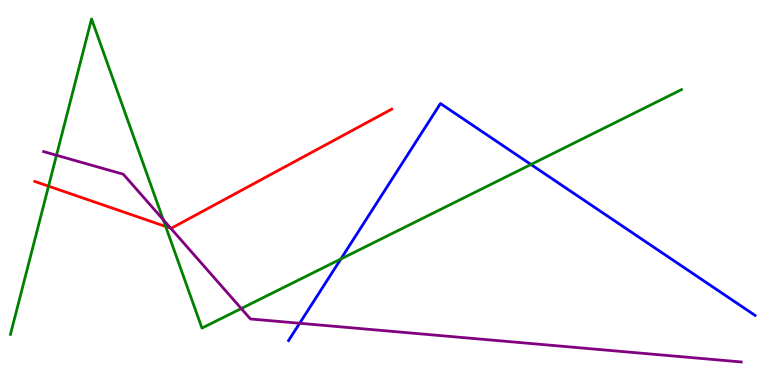[{'lines': ['blue', 'red'], 'intersections': []}, {'lines': ['green', 'red'], 'intersections': [{'x': 0.626, 'y': 5.16}, {'x': 2.14, 'y': 4.12}]}, {'lines': ['purple', 'red'], 'intersections': [{'x': 2.2, 'y': 4.07}]}, {'lines': ['blue', 'green'], 'intersections': [{'x': 4.4, 'y': 3.27}, {'x': 6.85, 'y': 5.73}]}, {'lines': ['blue', 'purple'], 'intersections': [{'x': 3.87, 'y': 1.6}]}, {'lines': ['green', 'purple'], 'intersections': [{'x': 0.729, 'y': 5.97}, {'x': 2.11, 'y': 4.29}, {'x': 3.11, 'y': 1.99}]}]